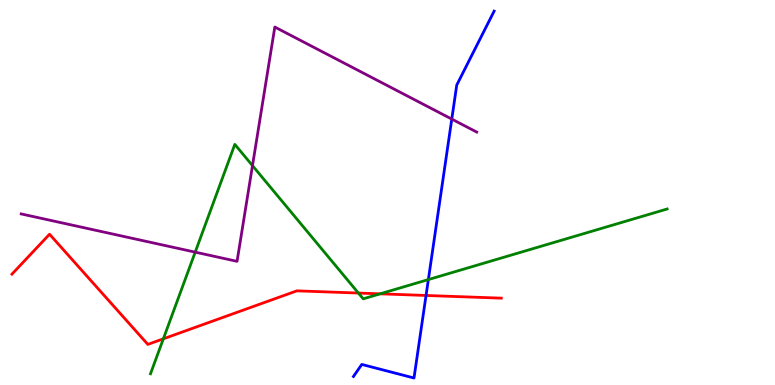[{'lines': ['blue', 'red'], 'intersections': [{'x': 5.5, 'y': 2.33}]}, {'lines': ['green', 'red'], 'intersections': [{'x': 2.11, 'y': 1.2}, {'x': 4.62, 'y': 2.39}, {'x': 4.91, 'y': 2.37}]}, {'lines': ['purple', 'red'], 'intersections': []}, {'lines': ['blue', 'green'], 'intersections': [{'x': 5.53, 'y': 2.74}]}, {'lines': ['blue', 'purple'], 'intersections': [{'x': 5.83, 'y': 6.91}]}, {'lines': ['green', 'purple'], 'intersections': [{'x': 2.52, 'y': 3.45}, {'x': 3.26, 'y': 5.7}]}]